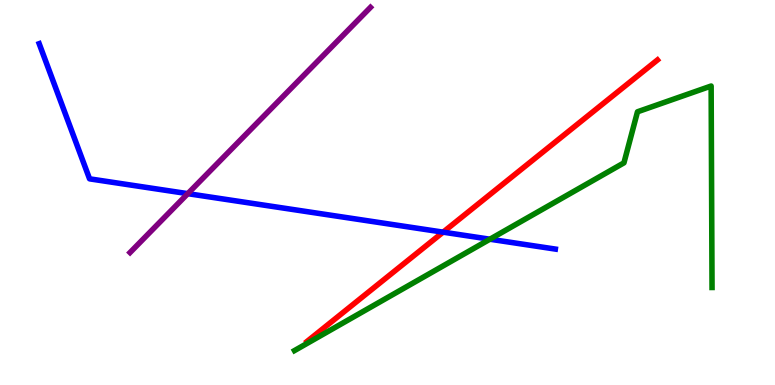[{'lines': ['blue', 'red'], 'intersections': [{'x': 5.72, 'y': 3.97}]}, {'lines': ['green', 'red'], 'intersections': []}, {'lines': ['purple', 'red'], 'intersections': []}, {'lines': ['blue', 'green'], 'intersections': [{'x': 6.32, 'y': 3.79}]}, {'lines': ['blue', 'purple'], 'intersections': [{'x': 2.42, 'y': 4.97}]}, {'lines': ['green', 'purple'], 'intersections': []}]